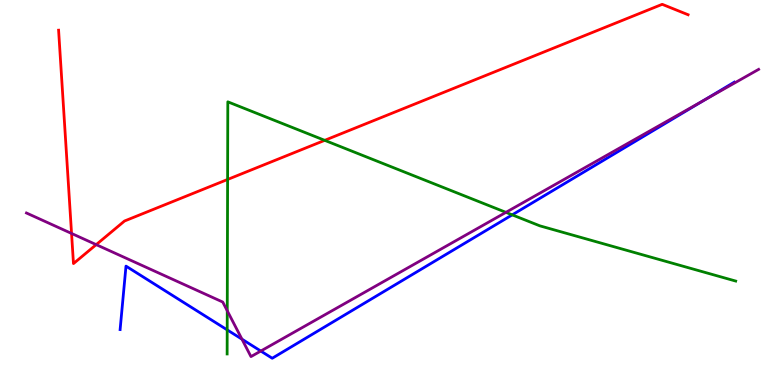[{'lines': ['blue', 'red'], 'intersections': []}, {'lines': ['green', 'red'], 'intersections': [{'x': 2.94, 'y': 5.34}, {'x': 4.19, 'y': 6.35}]}, {'lines': ['purple', 'red'], 'intersections': [{'x': 0.923, 'y': 3.94}, {'x': 1.24, 'y': 3.65}]}, {'lines': ['blue', 'green'], 'intersections': [{'x': 2.93, 'y': 1.43}, {'x': 6.61, 'y': 4.42}]}, {'lines': ['blue', 'purple'], 'intersections': [{'x': 3.12, 'y': 1.19}, {'x': 3.37, 'y': 0.882}, {'x': 9.08, 'y': 7.39}]}, {'lines': ['green', 'purple'], 'intersections': [{'x': 2.93, 'y': 1.93}, {'x': 6.53, 'y': 4.48}]}]